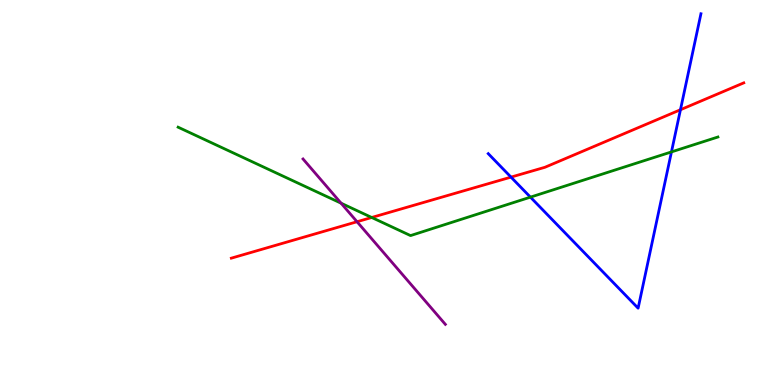[{'lines': ['blue', 'red'], 'intersections': [{'x': 6.59, 'y': 5.4}, {'x': 8.78, 'y': 7.15}]}, {'lines': ['green', 'red'], 'intersections': [{'x': 4.8, 'y': 4.35}]}, {'lines': ['purple', 'red'], 'intersections': [{'x': 4.61, 'y': 4.24}]}, {'lines': ['blue', 'green'], 'intersections': [{'x': 6.84, 'y': 4.88}, {'x': 8.66, 'y': 6.05}]}, {'lines': ['blue', 'purple'], 'intersections': []}, {'lines': ['green', 'purple'], 'intersections': [{'x': 4.4, 'y': 4.72}]}]